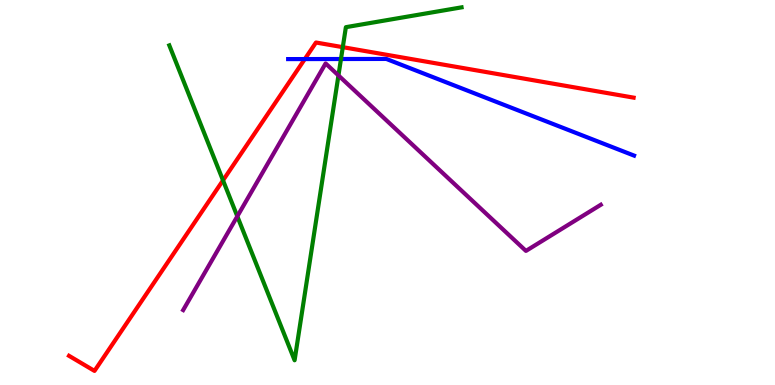[{'lines': ['blue', 'red'], 'intersections': [{'x': 3.93, 'y': 8.47}]}, {'lines': ['green', 'red'], 'intersections': [{'x': 2.88, 'y': 5.32}, {'x': 4.42, 'y': 8.77}]}, {'lines': ['purple', 'red'], 'intersections': []}, {'lines': ['blue', 'green'], 'intersections': [{'x': 4.4, 'y': 8.47}]}, {'lines': ['blue', 'purple'], 'intersections': []}, {'lines': ['green', 'purple'], 'intersections': [{'x': 3.06, 'y': 4.38}, {'x': 4.37, 'y': 8.04}]}]